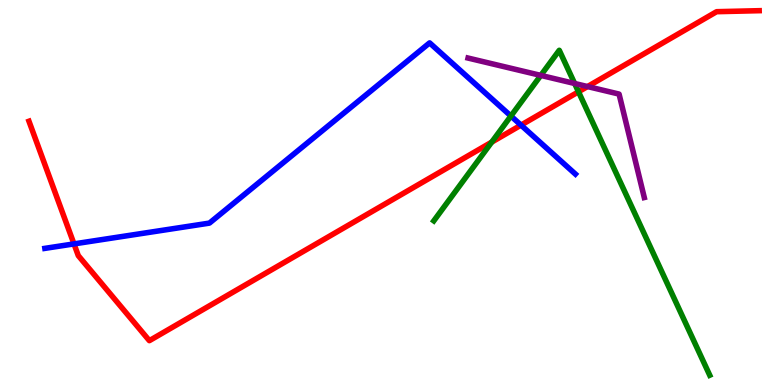[{'lines': ['blue', 'red'], 'intersections': [{'x': 0.955, 'y': 3.66}, {'x': 6.72, 'y': 6.75}]}, {'lines': ['green', 'red'], 'intersections': [{'x': 6.34, 'y': 6.31}, {'x': 7.46, 'y': 7.62}]}, {'lines': ['purple', 'red'], 'intersections': [{'x': 7.58, 'y': 7.75}]}, {'lines': ['blue', 'green'], 'intersections': [{'x': 6.59, 'y': 6.99}]}, {'lines': ['blue', 'purple'], 'intersections': []}, {'lines': ['green', 'purple'], 'intersections': [{'x': 6.98, 'y': 8.04}, {'x': 7.41, 'y': 7.83}]}]